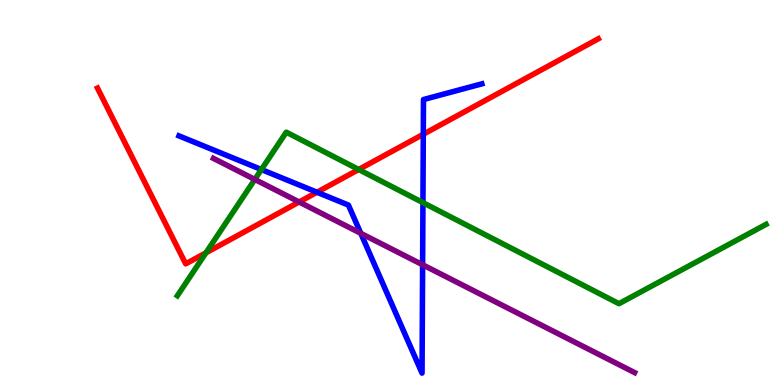[{'lines': ['blue', 'red'], 'intersections': [{'x': 4.09, 'y': 5.01}, {'x': 5.46, 'y': 6.51}]}, {'lines': ['green', 'red'], 'intersections': [{'x': 2.66, 'y': 3.43}, {'x': 4.63, 'y': 5.6}]}, {'lines': ['purple', 'red'], 'intersections': [{'x': 3.86, 'y': 4.75}]}, {'lines': ['blue', 'green'], 'intersections': [{'x': 3.37, 'y': 5.6}, {'x': 5.46, 'y': 4.74}]}, {'lines': ['blue', 'purple'], 'intersections': [{'x': 4.66, 'y': 3.94}, {'x': 5.45, 'y': 3.12}]}, {'lines': ['green', 'purple'], 'intersections': [{'x': 3.29, 'y': 5.34}]}]